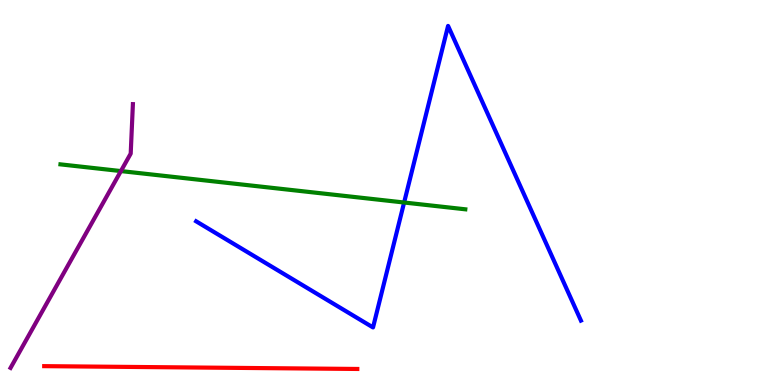[{'lines': ['blue', 'red'], 'intersections': []}, {'lines': ['green', 'red'], 'intersections': []}, {'lines': ['purple', 'red'], 'intersections': []}, {'lines': ['blue', 'green'], 'intersections': [{'x': 5.21, 'y': 4.74}]}, {'lines': ['blue', 'purple'], 'intersections': []}, {'lines': ['green', 'purple'], 'intersections': [{'x': 1.56, 'y': 5.56}]}]